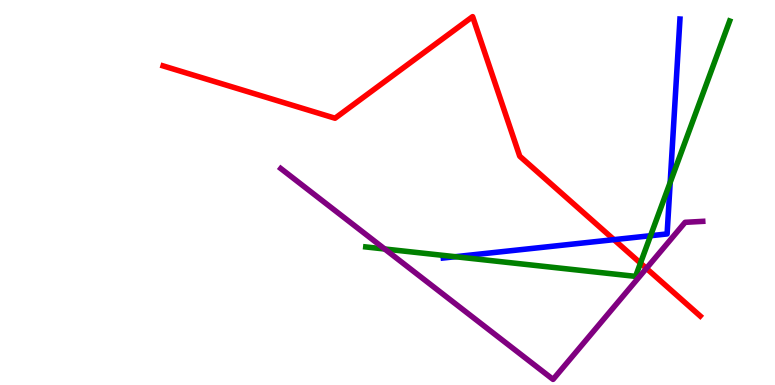[{'lines': ['blue', 'red'], 'intersections': [{'x': 7.92, 'y': 3.78}]}, {'lines': ['green', 'red'], 'intersections': [{'x': 8.26, 'y': 3.17}]}, {'lines': ['purple', 'red'], 'intersections': [{'x': 8.34, 'y': 3.03}]}, {'lines': ['blue', 'green'], 'intersections': [{'x': 5.87, 'y': 3.33}, {'x': 8.39, 'y': 3.88}, {'x': 8.65, 'y': 5.26}]}, {'lines': ['blue', 'purple'], 'intersections': []}, {'lines': ['green', 'purple'], 'intersections': [{'x': 4.96, 'y': 3.53}]}]